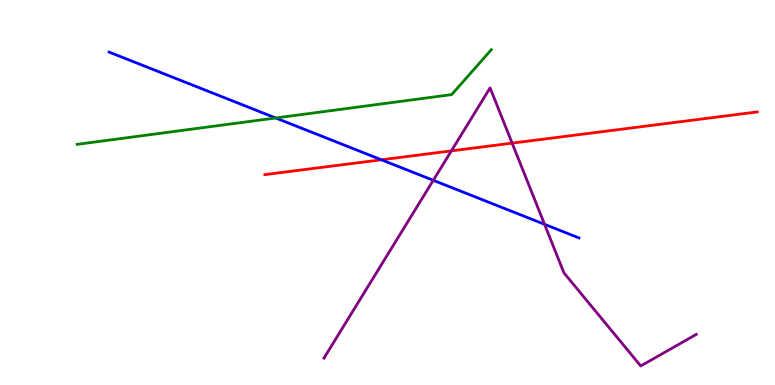[{'lines': ['blue', 'red'], 'intersections': [{'x': 4.92, 'y': 5.85}]}, {'lines': ['green', 'red'], 'intersections': []}, {'lines': ['purple', 'red'], 'intersections': [{'x': 5.82, 'y': 6.08}, {'x': 6.61, 'y': 6.28}]}, {'lines': ['blue', 'green'], 'intersections': [{'x': 3.56, 'y': 6.94}]}, {'lines': ['blue', 'purple'], 'intersections': [{'x': 5.59, 'y': 5.32}, {'x': 7.03, 'y': 4.17}]}, {'lines': ['green', 'purple'], 'intersections': []}]